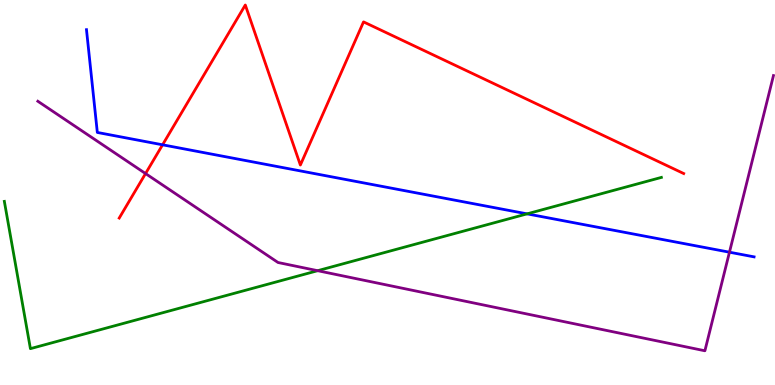[{'lines': ['blue', 'red'], 'intersections': [{'x': 2.1, 'y': 6.24}]}, {'lines': ['green', 'red'], 'intersections': []}, {'lines': ['purple', 'red'], 'intersections': [{'x': 1.88, 'y': 5.49}]}, {'lines': ['blue', 'green'], 'intersections': [{'x': 6.8, 'y': 4.45}]}, {'lines': ['blue', 'purple'], 'intersections': [{'x': 9.41, 'y': 3.45}]}, {'lines': ['green', 'purple'], 'intersections': [{'x': 4.1, 'y': 2.97}]}]